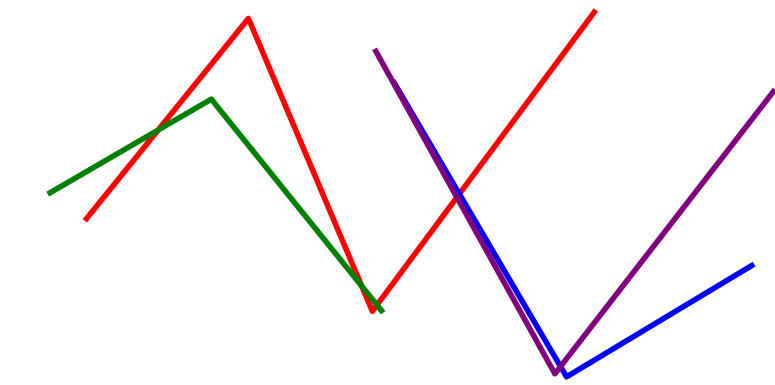[{'lines': ['blue', 'red'], 'intersections': [{'x': 5.93, 'y': 4.96}]}, {'lines': ['green', 'red'], 'intersections': [{'x': 2.04, 'y': 6.62}, {'x': 4.67, 'y': 2.57}, {'x': 4.86, 'y': 2.08}]}, {'lines': ['purple', 'red'], 'intersections': [{'x': 5.9, 'y': 4.88}]}, {'lines': ['blue', 'green'], 'intersections': []}, {'lines': ['blue', 'purple'], 'intersections': [{'x': 7.23, 'y': 0.48}]}, {'lines': ['green', 'purple'], 'intersections': []}]